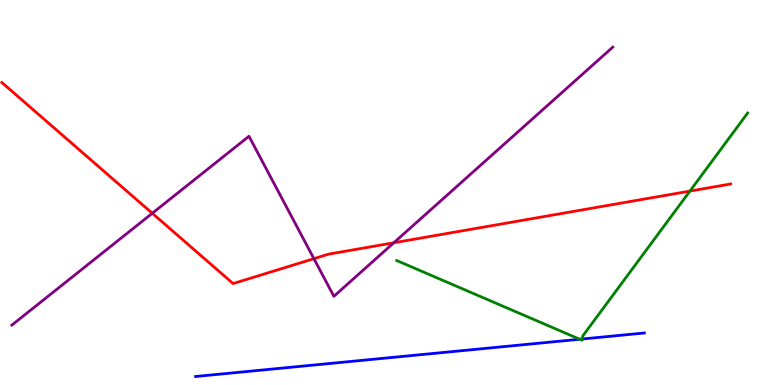[{'lines': ['blue', 'red'], 'intersections': []}, {'lines': ['green', 'red'], 'intersections': [{'x': 8.9, 'y': 5.04}]}, {'lines': ['purple', 'red'], 'intersections': [{'x': 1.96, 'y': 4.46}, {'x': 4.05, 'y': 3.28}, {'x': 5.08, 'y': 3.69}]}, {'lines': ['blue', 'green'], 'intersections': [{'x': 7.48, 'y': 1.19}, {'x': 7.51, 'y': 1.19}]}, {'lines': ['blue', 'purple'], 'intersections': []}, {'lines': ['green', 'purple'], 'intersections': []}]